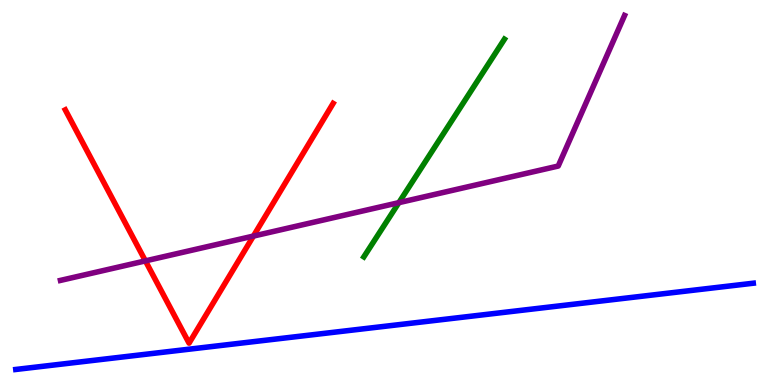[{'lines': ['blue', 'red'], 'intersections': []}, {'lines': ['green', 'red'], 'intersections': []}, {'lines': ['purple', 'red'], 'intersections': [{'x': 1.88, 'y': 3.22}, {'x': 3.27, 'y': 3.87}]}, {'lines': ['blue', 'green'], 'intersections': []}, {'lines': ['blue', 'purple'], 'intersections': []}, {'lines': ['green', 'purple'], 'intersections': [{'x': 5.15, 'y': 4.74}]}]